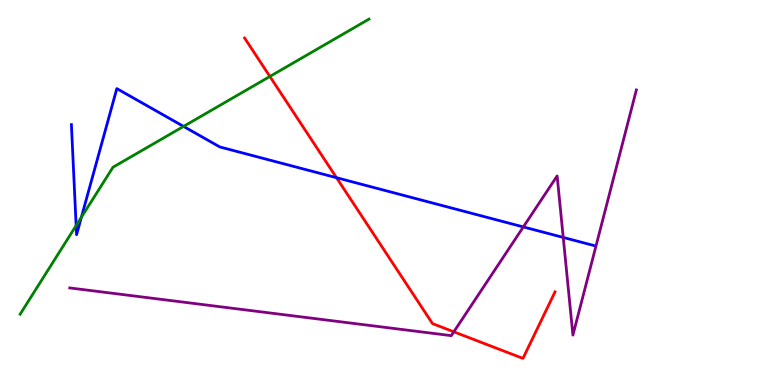[{'lines': ['blue', 'red'], 'intersections': [{'x': 4.34, 'y': 5.38}]}, {'lines': ['green', 'red'], 'intersections': [{'x': 3.48, 'y': 8.01}]}, {'lines': ['purple', 'red'], 'intersections': [{'x': 5.86, 'y': 1.38}]}, {'lines': ['blue', 'green'], 'intersections': [{'x': 0.982, 'y': 4.14}, {'x': 1.05, 'y': 4.36}, {'x': 2.37, 'y': 6.72}]}, {'lines': ['blue', 'purple'], 'intersections': [{'x': 6.75, 'y': 4.11}, {'x': 7.27, 'y': 3.83}]}, {'lines': ['green', 'purple'], 'intersections': []}]